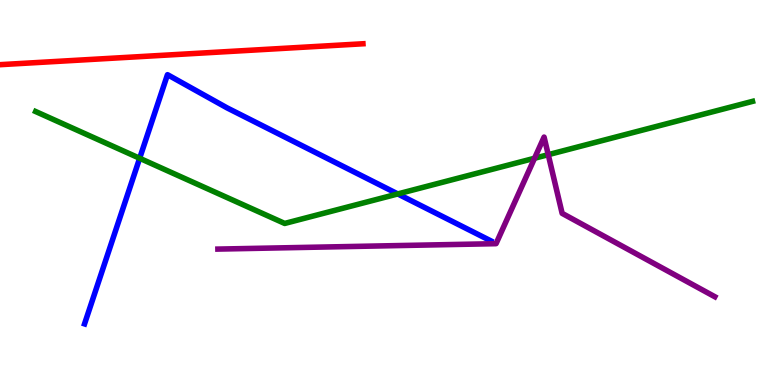[{'lines': ['blue', 'red'], 'intersections': []}, {'lines': ['green', 'red'], 'intersections': []}, {'lines': ['purple', 'red'], 'intersections': []}, {'lines': ['blue', 'green'], 'intersections': [{'x': 1.8, 'y': 5.89}, {'x': 5.13, 'y': 4.96}]}, {'lines': ['blue', 'purple'], 'intersections': []}, {'lines': ['green', 'purple'], 'intersections': [{'x': 6.9, 'y': 5.89}, {'x': 7.07, 'y': 5.98}]}]